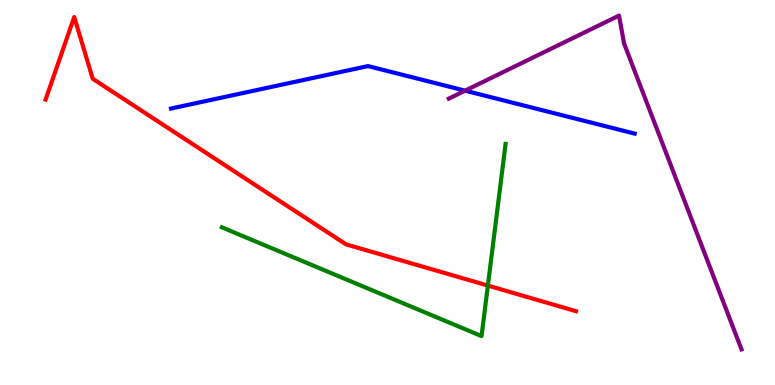[{'lines': ['blue', 'red'], 'intersections': []}, {'lines': ['green', 'red'], 'intersections': [{'x': 6.3, 'y': 2.58}]}, {'lines': ['purple', 'red'], 'intersections': []}, {'lines': ['blue', 'green'], 'intersections': []}, {'lines': ['blue', 'purple'], 'intersections': [{'x': 6.0, 'y': 7.65}]}, {'lines': ['green', 'purple'], 'intersections': []}]